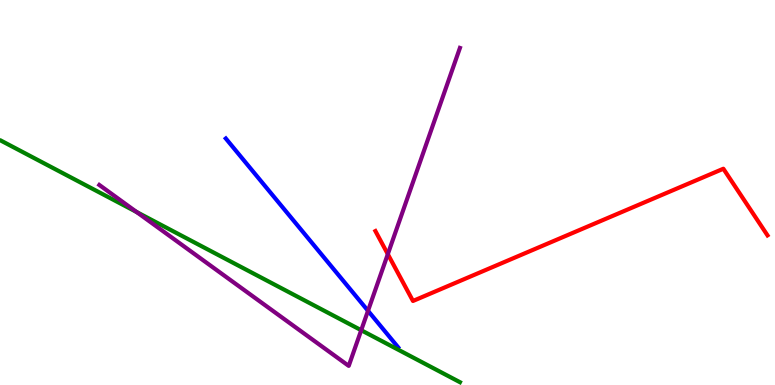[{'lines': ['blue', 'red'], 'intersections': []}, {'lines': ['green', 'red'], 'intersections': []}, {'lines': ['purple', 'red'], 'intersections': [{'x': 5.0, 'y': 3.4}]}, {'lines': ['blue', 'green'], 'intersections': []}, {'lines': ['blue', 'purple'], 'intersections': [{'x': 4.75, 'y': 1.93}]}, {'lines': ['green', 'purple'], 'intersections': [{'x': 1.76, 'y': 4.49}, {'x': 4.66, 'y': 1.42}]}]